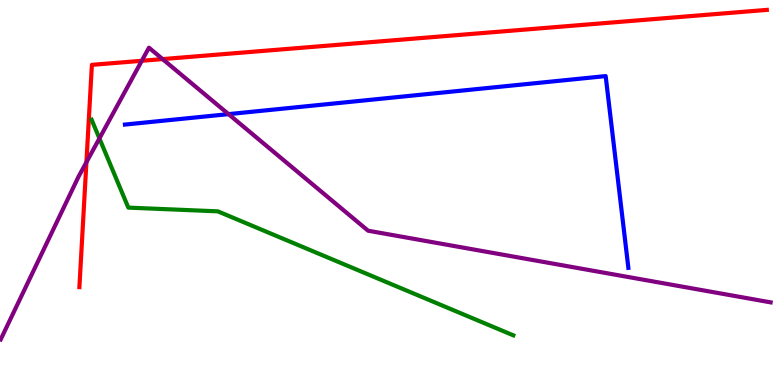[{'lines': ['blue', 'red'], 'intersections': []}, {'lines': ['green', 'red'], 'intersections': []}, {'lines': ['purple', 'red'], 'intersections': [{'x': 1.12, 'y': 5.79}, {'x': 1.83, 'y': 8.42}, {'x': 2.1, 'y': 8.47}]}, {'lines': ['blue', 'green'], 'intersections': []}, {'lines': ['blue', 'purple'], 'intersections': [{'x': 2.95, 'y': 7.04}]}, {'lines': ['green', 'purple'], 'intersections': [{'x': 1.28, 'y': 6.41}]}]